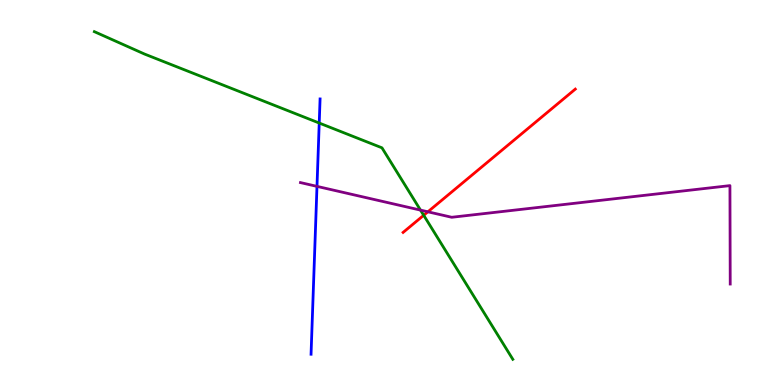[{'lines': ['blue', 'red'], 'intersections': []}, {'lines': ['green', 'red'], 'intersections': [{'x': 5.47, 'y': 4.41}]}, {'lines': ['purple', 'red'], 'intersections': [{'x': 5.52, 'y': 4.5}]}, {'lines': ['blue', 'green'], 'intersections': [{'x': 4.12, 'y': 6.8}]}, {'lines': ['blue', 'purple'], 'intersections': [{'x': 4.09, 'y': 5.16}]}, {'lines': ['green', 'purple'], 'intersections': [{'x': 5.43, 'y': 4.54}]}]